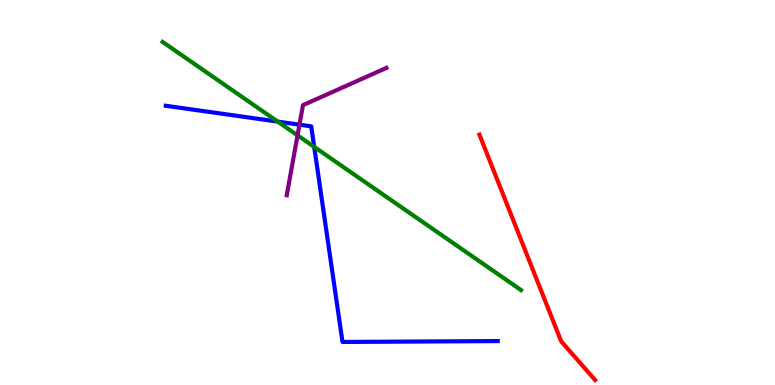[{'lines': ['blue', 'red'], 'intersections': []}, {'lines': ['green', 'red'], 'intersections': []}, {'lines': ['purple', 'red'], 'intersections': []}, {'lines': ['blue', 'green'], 'intersections': [{'x': 3.58, 'y': 6.84}, {'x': 4.05, 'y': 6.18}]}, {'lines': ['blue', 'purple'], 'intersections': [{'x': 3.86, 'y': 6.76}]}, {'lines': ['green', 'purple'], 'intersections': [{'x': 3.84, 'y': 6.48}]}]